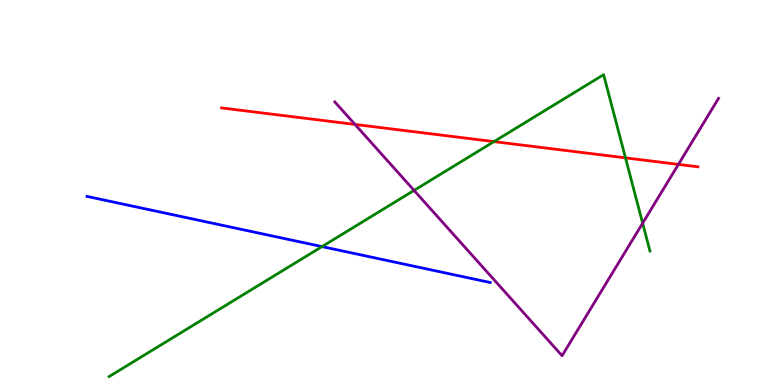[{'lines': ['blue', 'red'], 'intersections': []}, {'lines': ['green', 'red'], 'intersections': [{'x': 6.37, 'y': 6.32}, {'x': 8.07, 'y': 5.9}]}, {'lines': ['purple', 'red'], 'intersections': [{'x': 4.58, 'y': 6.77}, {'x': 8.75, 'y': 5.73}]}, {'lines': ['blue', 'green'], 'intersections': [{'x': 4.16, 'y': 3.59}]}, {'lines': ['blue', 'purple'], 'intersections': []}, {'lines': ['green', 'purple'], 'intersections': [{'x': 5.34, 'y': 5.05}, {'x': 8.29, 'y': 4.2}]}]